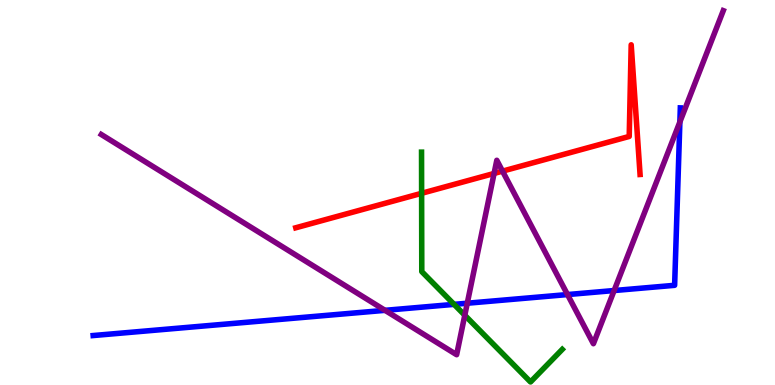[{'lines': ['blue', 'red'], 'intersections': []}, {'lines': ['green', 'red'], 'intersections': [{'x': 5.44, 'y': 4.98}]}, {'lines': ['purple', 'red'], 'intersections': [{'x': 6.38, 'y': 5.49}, {'x': 6.48, 'y': 5.55}]}, {'lines': ['blue', 'green'], 'intersections': [{'x': 5.86, 'y': 2.09}]}, {'lines': ['blue', 'purple'], 'intersections': [{'x': 4.97, 'y': 1.94}, {'x': 6.03, 'y': 2.12}, {'x': 7.32, 'y': 2.35}, {'x': 7.92, 'y': 2.45}, {'x': 8.77, 'y': 6.83}]}, {'lines': ['green', 'purple'], 'intersections': [{'x': 6.0, 'y': 1.81}]}]